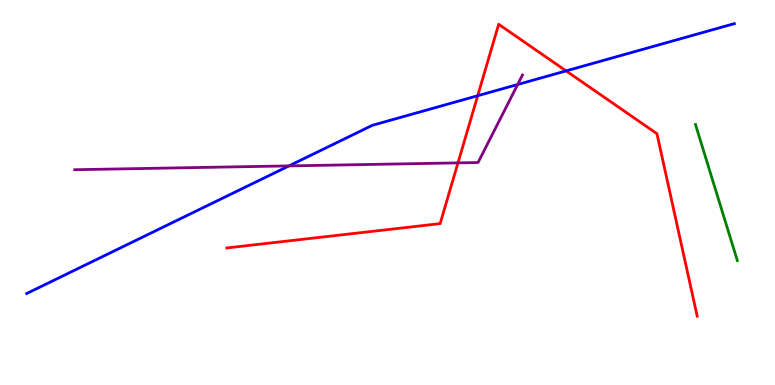[{'lines': ['blue', 'red'], 'intersections': [{'x': 6.16, 'y': 7.51}, {'x': 7.3, 'y': 8.16}]}, {'lines': ['green', 'red'], 'intersections': []}, {'lines': ['purple', 'red'], 'intersections': [{'x': 5.91, 'y': 5.77}]}, {'lines': ['blue', 'green'], 'intersections': []}, {'lines': ['blue', 'purple'], 'intersections': [{'x': 3.73, 'y': 5.69}, {'x': 6.68, 'y': 7.81}]}, {'lines': ['green', 'purple'], 'intersections': []}]